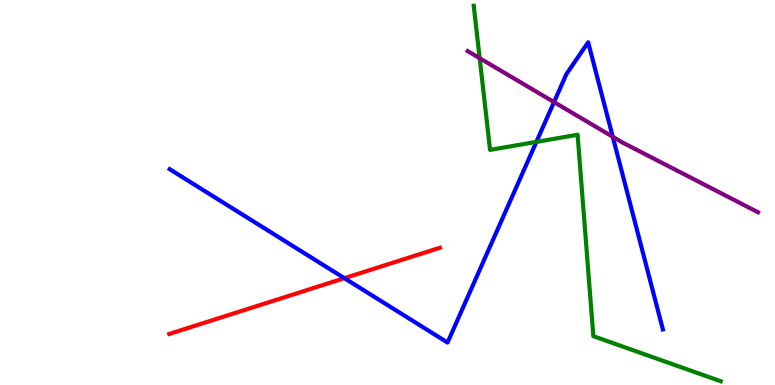[{'lines': ['blue', 'red'], 'intersections': [{'x': 4.44, 'y': 2.77}]}, {'lines': ['green', 'red'], 'intersections': []}, {'lines': ['purple', 'red'], 'intersections': []}, {'lines': ['blue', 'green'], 'intersections': [{'x': 6.92, 'y': 6.31}]}, {'lines': ['blue', 'purple'], 'intersections': [{'x': 7.15, 'y': 7.35}, {'x': 7.91, 'y': 6.45}]}, {'lines': ['green', 'purple'], 'intersections': [{'x': 6.19, 'y': 8.49}]}]